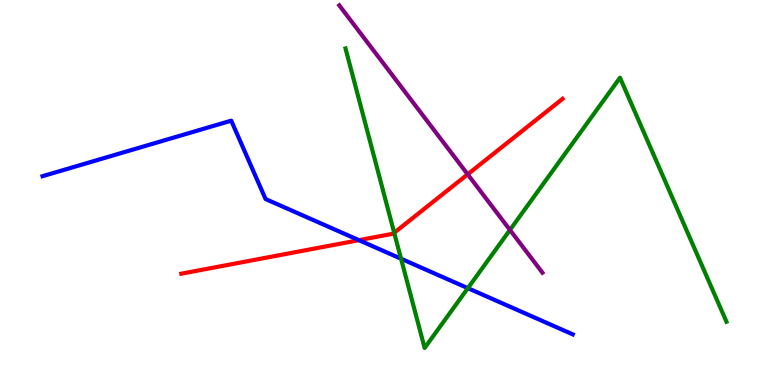[{'lines': ['blue', 'red'], 'intersections': [{'x': 4.63, 'y': 3.76}]}, {'lines': ['green', 'red'], 'intersections': [{'x': 5.09, 'y': 3.95}]}, {'lines': ['purple', 'red'], 'intersections': [{'x': 6.03, 'y': 5.47}]}, {'lines': ['blue', 'green'], 'intersections': [{'x': 5.17, 'y': 3.28}, {'x': 6.04, 'y': 2.52}]}, {'lines': ['blue', 'purple'], 'intersections': []}, {'lines': ['green', 'purple'], 'intersections': [{'x': 6.58, 'y': 4.03}]}]